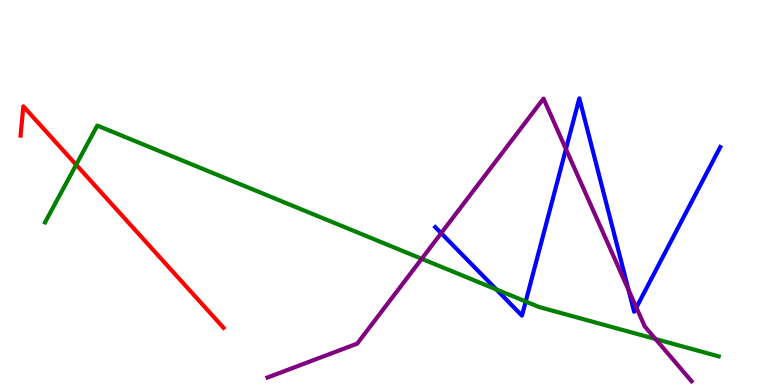[{'lines': ['blue', 'red'], 'intersections': []}, {'lines': ['green', 'red'], 'intersections': [{'x': 0.983, 'y': 5.72}]}, {'lines': ['purple', 'red'], 'intersections': []}, {'lines': ['blue', 'green'], 'intersections': [{'x': 6.4, 'y': 2.48}, {'x': 6.78, 'y': 2.17}]}, {'lines': ['blue', 'purple'], 'intersections': [{'x': 5.69, 'y': 3.94}, {'x': 7.3, 'y': 6.13}, {'x': 8.11, 'y': 2.47}, {'x': 8.21, 'y': 2.01}]}, {'lines': ['green', 'purple'], 'intersections': [{'x': 5.44, 'y': 3.28}, {'x': 8.46, 'y': 1.19}]}]